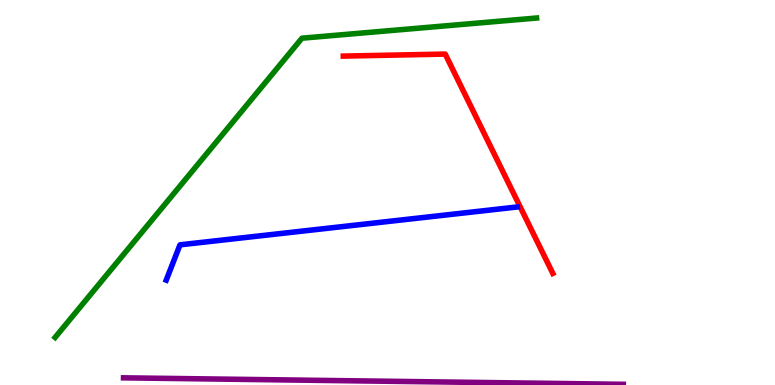[{'lines': ['blue', 'red'], 'intersections': []}, {'lines': ['green', 'red'], 'intersections': []}, {'lines': ['purple', 'red'], 'intersections': []}, {'lines': ['blue', 'green'], 'intersections': []}, {'lines': ['blue', 'purple'], 'intersections': []}, {'lines': ['green', 'purple'], 'intersections': []}]